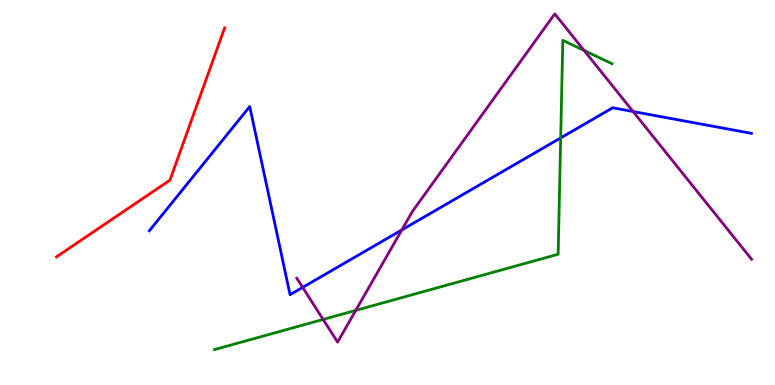[{'lines': ['blue', 'red'], 'intersections': []}, {'lines': ['green', 'red'], 'intersections': []}, {'lines': ['purple', 'red'], 'intersections': []}, {'lines': ['blue', 'green'], 'intersections': [{'x': 7.23, 'y': 6.42}]}, {'lines': ['blue', 'purple'], 'intersections': [{'x': 3.91, 'y': 2.54}, {'x': 5.18, 'y': 4.03}, {'x': 8.17, 'y': 7.1}]}, {'lines': ['green', 'purple'], 'intersections': [{'x': 4.17, 'y': 1.7}, {'x': 4.59, 'y': 1.94}, {'x': 7.54, 'y': 8.69}]}]